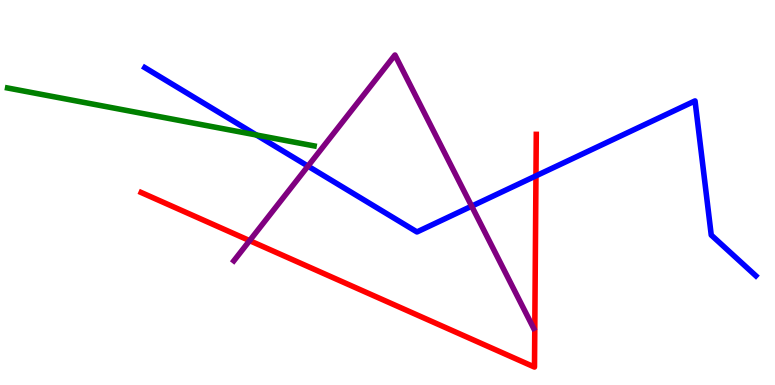[{'lines': ['blue', 'red'], 'intersections': [{'x': 6.92, 'y': 5.43}]}, {'lines': ['green', 'red'], 'intersections': []}, {'lines': ['purple', 'red'], 'intersections': [{'x': 3.22, 'y': 3.75}]}, {'lines': ['blue', 'green'], 'intersections': [{'x': 3.31, 'y': 6.49}]}, {'lines': ['blue', 'purple'], 'intersections': [{'x': 3.97, 'y': 5.69}, {'x': 6.09, 'y': 4.65}]}, {'lines': ['green', 'purple'], 'intersections': []}]